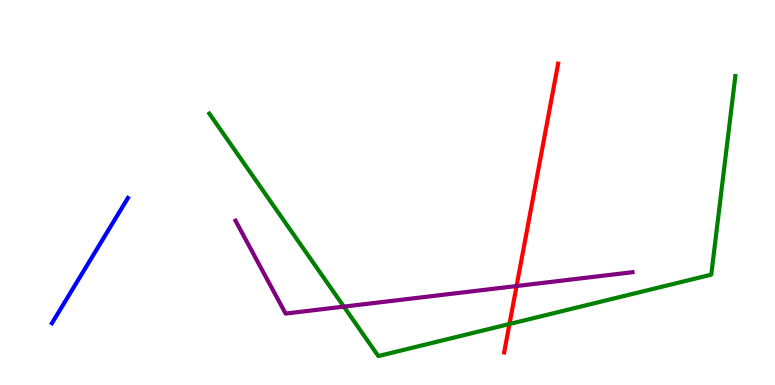[{'lines': ['blue', 'red'], 'intersections': []}, {'lines': ['green', 'red'], 'intersections': [{'x': 6.57, 'y': 1.58}]}, {'lines': ['purple', 'red'], 'intersections': [{'x': 6.67, 'y': 2.57}]}, {'lines': ['blue', 'green'], 'intersections': []}, {'lines': ['blue', 'purple'], 'intersections': []}, {'lines': ['green', 'purple'], 'intersections': [{'x': 4.44, 'y': 2.04}]}]